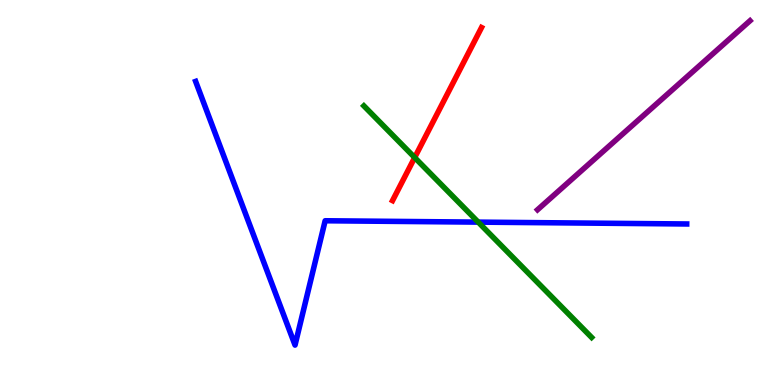[{'lines': ['blue', 'red'], 'intersections': []}, {'lines': ['green', 'red'], 'intersections': [{'x': 5.35, 'y': 5.91}]}, {'lines': ['purple', 'red'], 'intersections': []}, {'lines': ['blue', 'green'], 'intersections': [{'x': 6.17, 'y': 4.23}]}, {'lines': ['blue', 'purple'], 'intersections': []}, {'lines': ['green', 'purple'], 'intersections': []}]